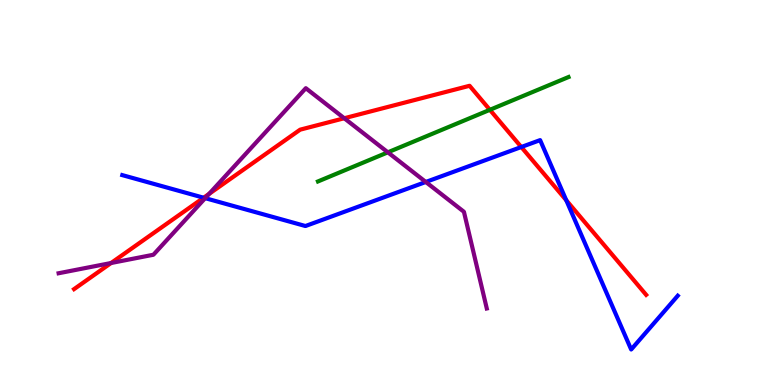[{'lines': ['blue', 'red'], 'intersections': [{'x': 2.63, 'y': 4.86}, {'x': 6.73, 'y': 6.18}, {'x': 7.31, 'y': 4.8}]}, {'lines': ['green', 'red'], 'intersections': [{'x': 6.32, 'y': 7.15}]}, {'lines': ['purple', 'red'], 'intersections': [{'x': 1.43, 'y': 3.17}, {'x': 2.7, 'y': 4.96}, {'x': 4.44, 'y': 6.93}]}, {'lines': ['blue', 'green'], 'intersections': []}, {'lines': ['blue', 'purple'], 'intersections': [{'x': 2.65, 'y': 4.85}, {'x': 5.49, 'y': 5.27}]}, {'lines': ['green', 'purple'], 'intersections': [{'x': 5.0, 'y': 6.04}]}]